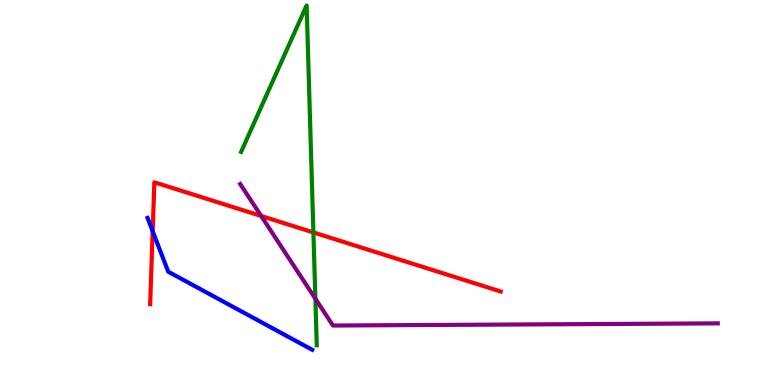[{'lines': ['blue', 'red'], 'intersections': [{'x': 1.97, 'y': 3.99}]}, {'lines': ['green', 'red'], 'intersections': [{'x': 4.04, 'y': 3.96}]}, {'lines': ['purple', 'red'], 'intersections': [{'x': 3.37, 'y': 4.39}]}, {'lines': ['blue', 'green'], 'intersections': []}, {'lines': ['blue', 'purple'], 'intersections': []}, {'lines': ['green', 'purple'], 'intersections': [{'x': 4.07, 'y': 2.24}]}]